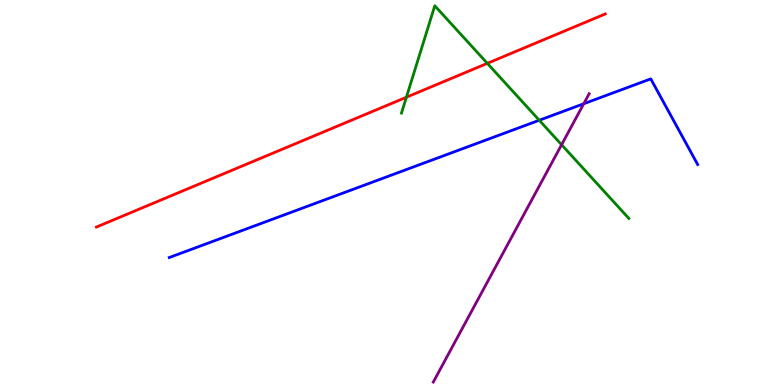[{'lines': ['blue', 'red'], 'intersections': []}, {'lines': ['green', 'red'], 'intersections': [{'x': 5.24, 'y': 7.47}, {'x': 6.29, 'y': 8.35}]}, {'lines': ['purple', 'red'], 'intersections': []}, {'lines': ['blue', 'green'], 'intersections': [{'x': 6.96, 'y': 6.88}]}, {'lines': ['blue', 'purple'], 'intersections': [{'x': 7.53, 'y': 7.31}]}, {'lines': ['green', 'purple'], 'intersections': [{'x': 7.25, 'y': 6.24}]}]